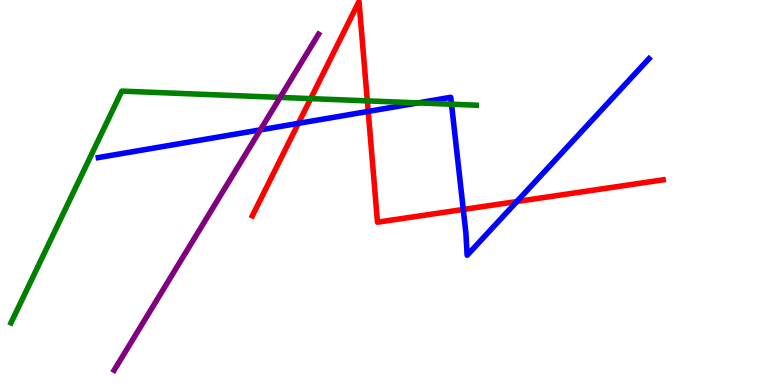[{'lines': ['blue', 'red'], 'intersections': [{'x': 3.85, 'y': 6.8}, {'x': 4.75, 'y': 7.11}, {'x': 5.98, 'y': 4.56}, {'x': 6.67, 'y': 4.77}]}, {'lines': ['green', 'red'], 'intersections': [{'x': 4.01, 'y': 7.44}, {'x': 4.74, 'y': 7.38}]}, {'lines': ['purple', 'red'], 'intersections': []}, {'lines': ['blue', 'green'], 'intersections': [{'x': 5.39, 'y': 7.33}, {'x': 5.83, 'y': 7.29}]}, {'lines': ['blue', 'purple'], 'intersections': [{'x': 3.36, 'y': 6.63}]}, {'lines': ['green', 'purple'], 'intersections': [{'x': 3.61, 'y': 7.47}]}]